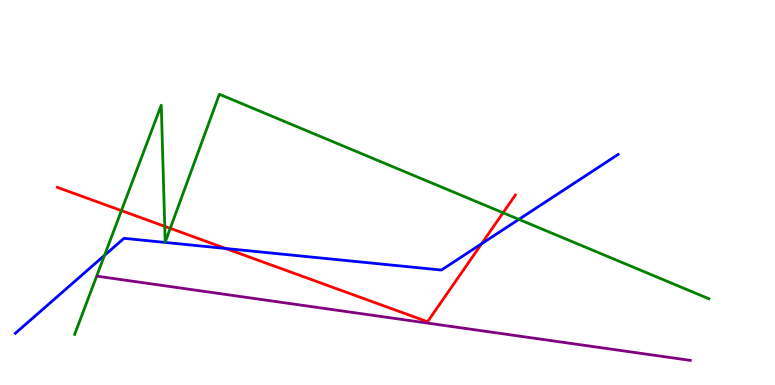[{'lines': ['blue', 'red'], 'intersections': [{'x': 2.91, 'y': 3.55}, {'x': 6.21, 'y': 3.67}]}, {'lines': ['green', 'red'], 'intersections': [{'x': 1.57, 'y': 4.53}, {'x': 2.13, 'y': 4.12}, {'x': 2.2, 'y': 4.07}, {'x': 6.49, 'y': 4.47}]}, {'lines': ['purple', 'red'], 'intersections': []}, {'lines': ['blue', 'green'], 'intersections': [{'x': 1.35, 'y': 3.37}, {'x': 6.7, 'y': 4.3}]}, {'lines': ['blue', 'purple'], 'intersections': []}, {'lines': ['green', 'purple'], 'intersections': []}]